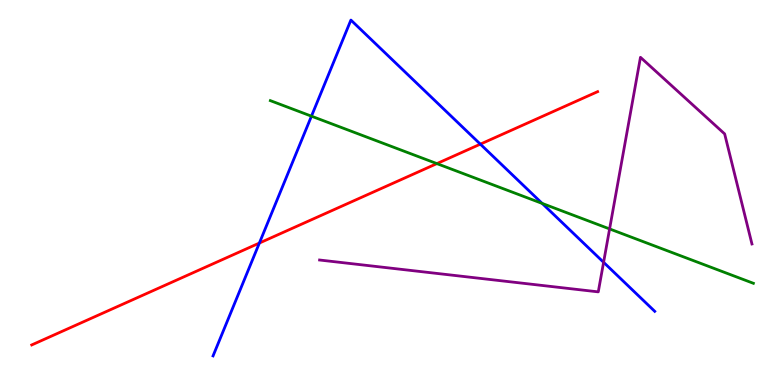[{'lines': ['blue', 'red'], 'intersections': [{'x': 3.35, 'y': 3.69}, {'x': 6.2, 'y': 6.26}]}, {'lines': ['green', 'red'], 'intersections': [{'x': 5.64, 'y': 5.75}]}, {'lines': ['purple', 'red'], 'intersections': []}, {'lines': ['blue', 'green'], 'intersections': [{'x': 4.02, 'y': 6.98}, {'x': 7.0, 'y': 4.72}]}, {'lines': ['blue', 'purple'], 'intersections': [{'x': 7.79, 'y': 3.19}]}, {'lines': ['green', 'purple'], 'intersections': [{'x': 7.87, 'y': 4.05}]}]